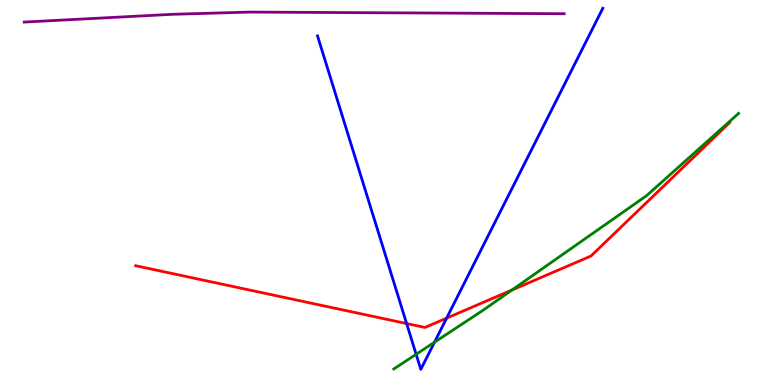[{'lines': ['blue', 'red'], 'intersections': [{'x': 5.25, 'y': 1.6}, {'x': 5.76, 'y': 1.74}]}, {'lines': ['green', 'red'], 'intersections': [{'x': 6.6, 'y': 2.47}]}, {'lines': ['purple', 'red'], 'intersections': []}, {'lines': ['blue', 'green'], 'intersections': [{'x': 5.37, 'y': 0.798}, {'x': 5.61, 'y': 1.11}]}, {'lines': ['blue', 'purple'], 'intersections': []}, {'lines': ['green', 'purple'], 'intersections': []}]